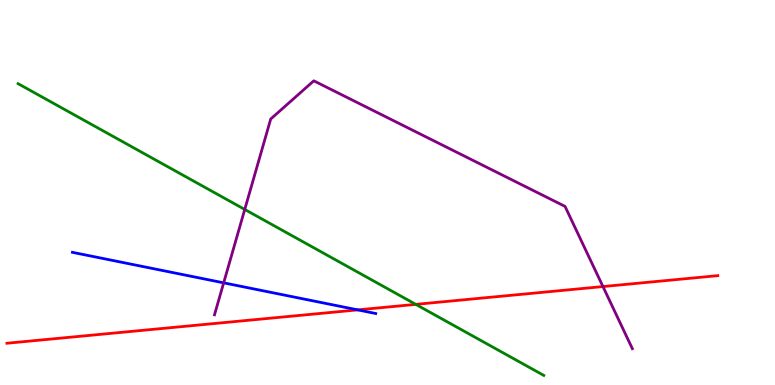[{'lines': ['blue', 'red'], 'intersections': [{'x': 4.62, 'y': 1.95}]}, {'lines': ['green', 'red'], 'intersections': [{'x': 5.36, 'y': 2.09}]}, {'lines': ['purple', 'red'], 'intersections': [{'x': 7.78, 'y': 2.56}]}, {'lines': ['blue', 'green'], 'intersections': []}, {'lines': ['blue', 'purple'], 'intersections': [{'x': 2.89, 'y': 2.65}]}, {'lines': ['green', 'purple'], 'intersections': [{'x': 3.16, 'y': 4.56}]}]